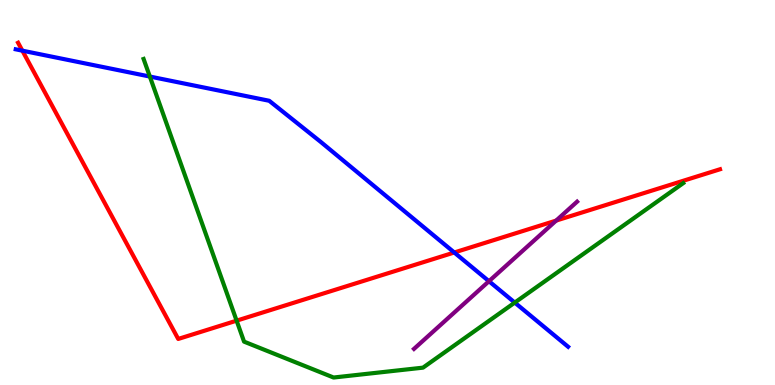[{'lines': ['blue', 'red'], 'intersections': [{'x': 0.289, 'y': 8.68}, {'x': 5.86, 'y': 3.44}]}, {'lines': ['green', 'red'], 'intersections': [{'x': 3.05, 'y': 1.67}]}, {'lines': ['purple', 'red'], 'intersections': [{'x': 7.18, 'y': 4.27}]}, {'lines': ['blue', 'green'], 'intersections': [{'x': 1.93, 'y': 8.01}, {'x': 6.64, 'y': 2.14}]}, {'lines': ['blue', 'purple'], 'intersections': [{'x': 6.31, 'y': 2.7}]}, {'lines': ['green', 'purple'], 'intersections': []}]